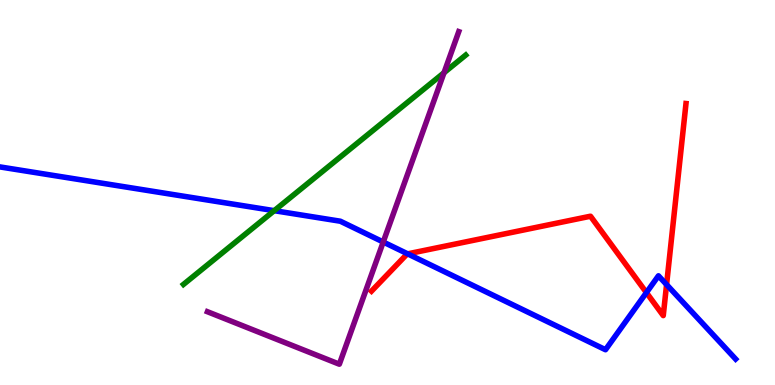[{'lines': ['blue', 'red'], 'intersections': [{'x': 5.26, 'y': 3.41}, {'x': 8.34, 'y': 2.4}, {'x': 8.6, 'y': 2.61}]}, {'lines': ['green', 'red'], 'intersections': []}, {'lines': ['purple', 'red'], 'intersections': []}, {'lines': ['blue', 'green'], 'intersections': [{'x': 3.54, 'y': 4.53}]}, {'lines': ['blue', 'purple'], 'intersections': [{'x': 4.94, 'y': 3.71}]}, {'lines': ['green', 'purple'], 'intersections': [{'x': 5.73, 'y': 8.11}]}]